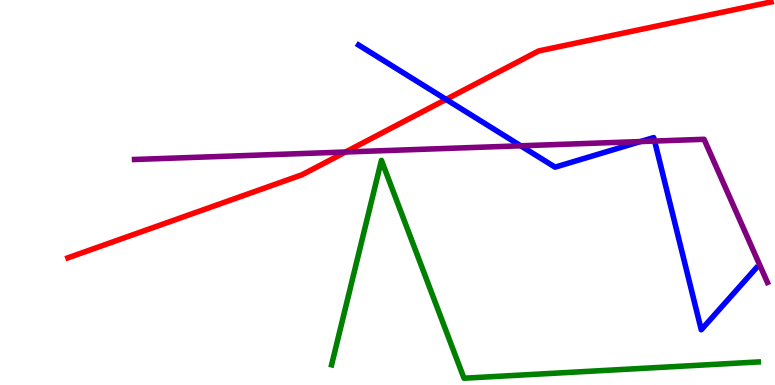[{'lines': ['blue', 'red'], 'intersections': [{'x': 5.76, 'y': 7.42}]}, {'lines': ['green', 'red'], 'intersections': []}, {'lines': ['purple', 'red'], 'intersections': [{'x': 4.46, 'y': 6.05}]}, {'lines': ['blue', 'green'], 'intersections': []}, {'lines': ['blue', 'purple'], 'intersections': [{'x': 6.72, 'y': 6.21}, {'x': 8.26, 'y': 6.32}, {'x': 8.45, 'y': 6.34}]}, {'lines': ['green', 'purple'], 'intersections': []}]